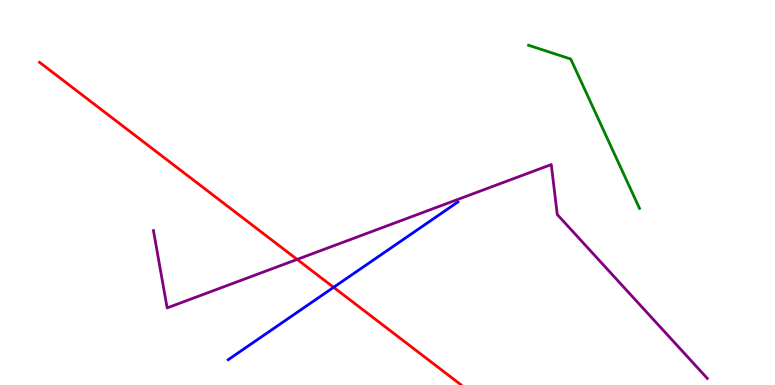[{'lines': ['blue', 'red'], 'intersections': [{'x': 4.3, 'y': 2.54}]}, {'lines': ['green', 'red'], 'intersections': []}, {'lines': ['purple', 'red'], 'intersections': [{'x': 3.83, 'y': 3.26}]}, {'lines': ['blue', 'green'], 'intersections': []}, {'lines': ['blue', 'purple'], 'intersections': []}, {'lines': ['green', 'purple'], 'intersections': []}]